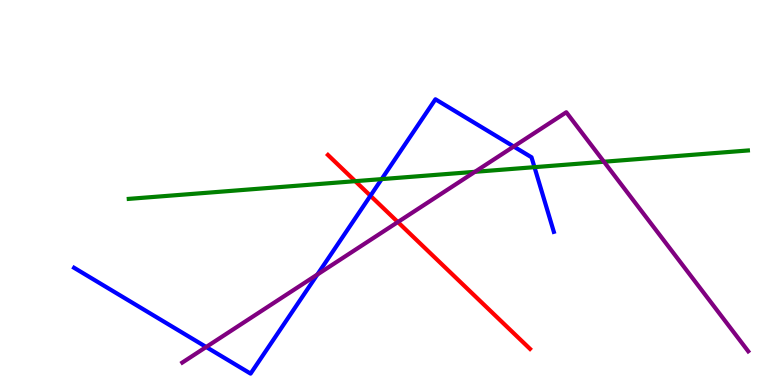[{'lines': ['blue', 'red'], 'intersections': [{'x': 4.78, 'y': 4.92}]}, {'lines': ['green', 'red'], 'intersections': [{'x': 4.58, 'y': 5.29}]}, {'lines': ['purple', 'red'], 'intersections': [{'x': 5.13, 'y': 4.23}]}, {'lines': ['blue', 'green'], 'intersections': [{'x': 4.92, 'y': 5.35}, {'x': 6.9, 'y': 5.66}]}, {'lines': ['blue', 'purple'], 'intersections': [{'x': 2.66, 'y': 0.987}, {'x': 4.09, 'y': 2.87}, {'x': 6.63, 'y': 6.19}]}, {'lines': ['green', 'purple'], 'intersections': [{'x': 6.13, 'y': 5.54}, {'x': 7.79, 'y': 5.8}]}]